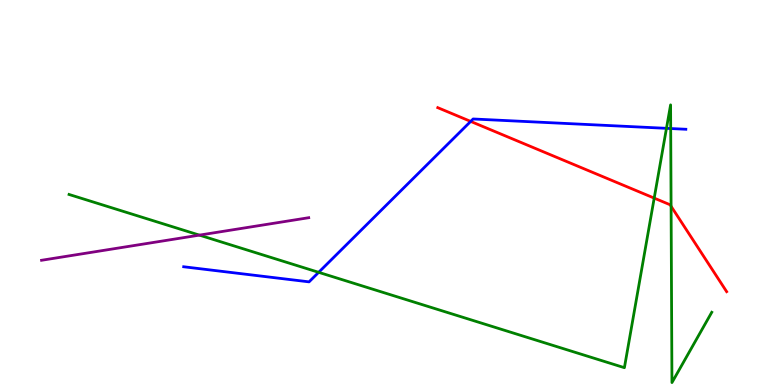[{'lines': ['blue', 'red'], 'intersections': [{'x': 6.07, 'y': 6.85}]}, {'lines': ['green', 'red'], 'intersections': [{'x': 8.44, 'y': 4.85}, {'x': 8.66, 'y': 4.64}]}, {'lines': ['purple', 'red'], 'intersections': []}, {'lines': ['blue', 'green'], 'intersections': [{'x': 4.11, 'y': 2.93}, {'x': 8.6, 'y': 6.67}, {'x': 8.65, 'y': 6.66}]}, {'lines': ['blue', 'purple'], 'intersections': []}, {'lines': ['green', 'purple'], 'intersections': [{'x': 2.57, 'y': 3.89}]}]